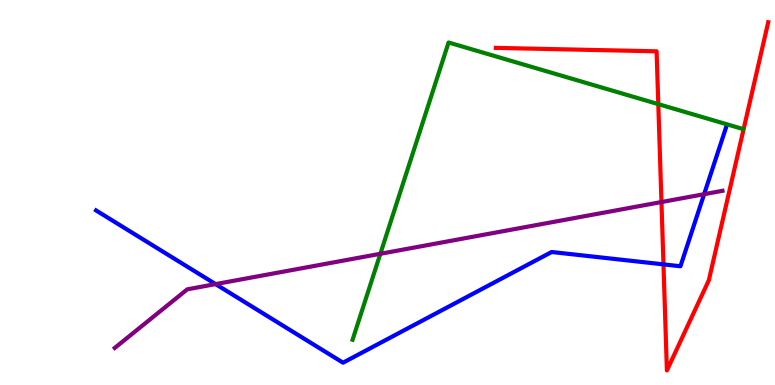[{'lines': ['blue', 'red'], 'intersections': [{'x': 8.56, 'y': 3.13}]}, {'lines': ['green', 'red'], 'intersections': [{'x': 8.49, 'y': 7.3}]}, {'lines': ['purple', 'red'], 'intersections': [{'x': 8.53, 'y': 4.75}]}, {'lines': ['blue', 'green'], 'intersections': []}, {'lines': ['blue', 'purple'], 'intersections': [{'x': 2.78, 'y': 2.62}, {'x': 9.09, 'y': 4.96}]}, {'lines': ['green', 'purple'], 'intersections': [{'x': 4.91, 'y': 3.41}]}]